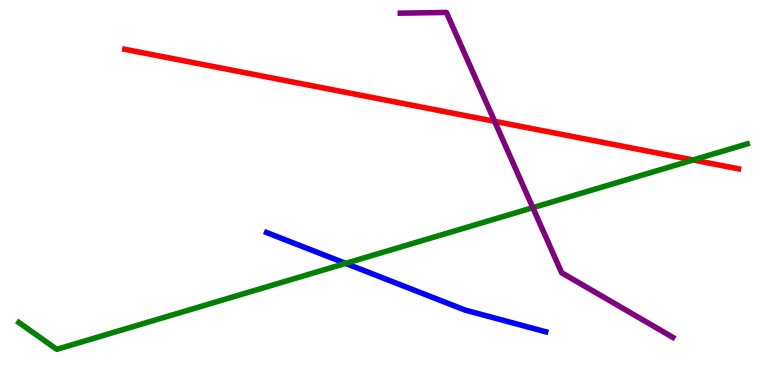[{'lines': ['blue', 'red'], 'intersections': []}, {'lines': ['green', 'red'], 'intersections': [{'x': 8.94, 'y': 5.84}]}, {'lines': ['purple', 'red'], 'intersections': [{'x': 6.38, 'y': 6.85}]}, {'lines': ['blue', 'green'], 'intersections': [{'x': 4.46, 'y': 3.16}]}, {'lines': ['blue', 'purple'], 'intersections': []}, {'lines': ['green', 'purple'], 'intersections': [{'x': 6.88, 'y': 4.61}]}]